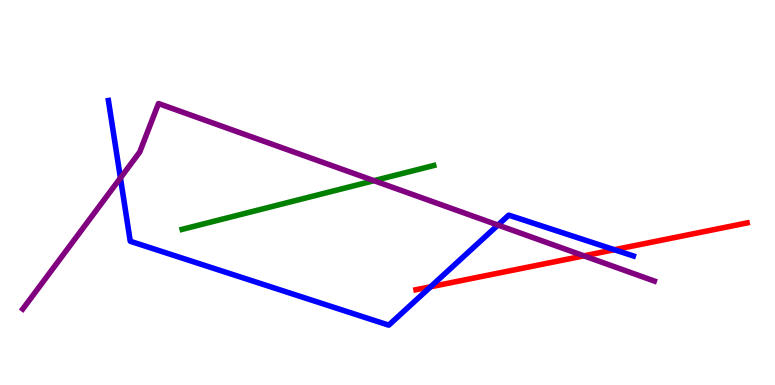[{'lines': ['blue', 'red'], 'intersections': [{'x': 5.56, 'y': 2.55}, {'x': 7.93, 'y': 3.51}]}, {'lines': ['green', 'red'], 'intersections': []}, {'lines': ['purple', 'red'], 'intersections': [{'x': 7.53, 'y': 3.35}]}, {'lines': ['blue', 'green'], 'intersections': []}, {'lines': ['blue', 'purple'], 'intersections': [{'x': 1.55, 'y': 5.38}, {'x': 6.42, 'y': 4.15}]}, {'lines': ['green', 'purple'], 'intersections': [{'x': 4.83, 'y': 5.31}]}]